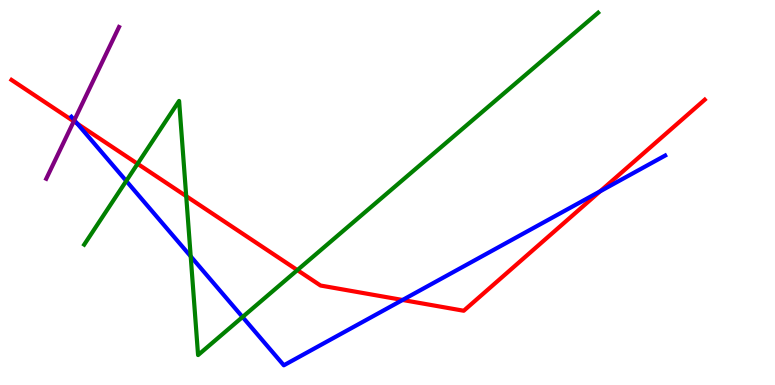[{'lines': ['blue', 'red'], 'intersections': [{'x': 0.998, 'y': 6.79}, {'x': 5.19, 'y': 2.21}, {'x': 7.74, 'y': 5.03}]}, {'lines': ['green', 'red'], 'intersections': [{'x': 1.78, 'y': 5.75}, {'x': 2.4, 'y': 4.91}, {'x': 3.84, 'y': 2.98}]}, {'lines': ['purple', 'red'], 'intersections': [{'x': 0.952, 'y': 6.85}]}, {'lines': ['blue', 'green'], 'intersections': [{'x': 1.63, 'y': 5.3}, {'x': 2.46, 'y': 3.34}, {'x': 3.13, 'y': 1.77}]}, {'lines': ['blue', 'purple'], 'intersections': [{'x': 0.959, 'y': 6.88}]}, {'lines': ['green', 'purple'], 'intersections': []}]